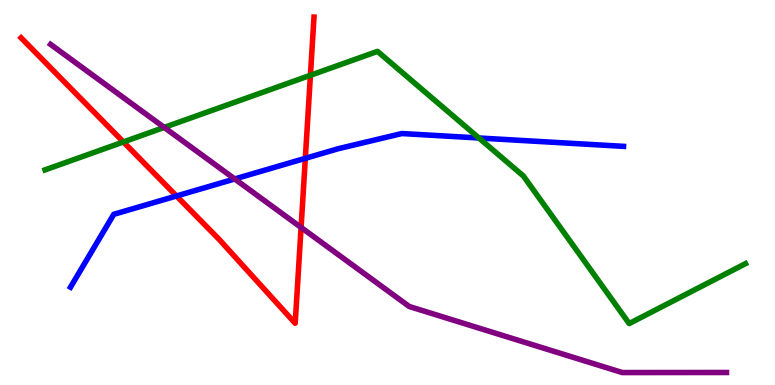[{'lines': ['blue', 'red'], 'intersections': [{'x': 2.28, 'y': 4.91}, {'x': 3.94, 'y': 5.89}]}, {'lines': ['green', 'red'], 'intersections': [{'x': 1.59, 'y': 6.31}, {'x': 4.01, 'y': 8.04}]}, {'lines': ['purple', 'red'], 'intersections': [{'x': 3.88, 'y': 4.09}]}, {'lines': ['blue', 'green'], 'intersections': [{'x': 6.18, 'y': 6.42}]}, {'lines': ['blue', 'purple'], 'intersections': [{'x': 3.03, 'y': 5.35}]}, {'lines': ['green', 'purple'], 'intersections': [{'x': 2.12, 'y': 6.69}]}]